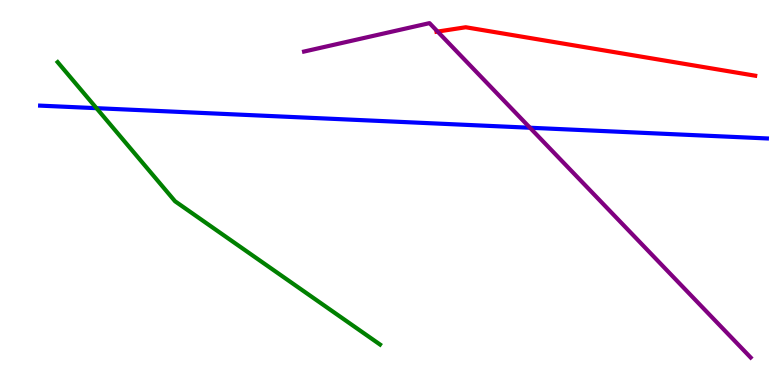[{'lines': ['blue', 'red'], 'intersections': []}, {'lines': ['green', 'red'], 'intersections': []}, {'lines': ['purple', 'red'], 'intersections': [{'x': 5.65, 'y': 9.18}]}, {'lines': ['blue', 'green'], 'intersections': [{'x': 1.25, 'y': 7.19}]}, {'lines': ['blue', 'purple'], 'intersections': [{'x': 6.84, 'y': 6.68}]}, {'lines': ['green', 'purple'], 'intersections': []}]